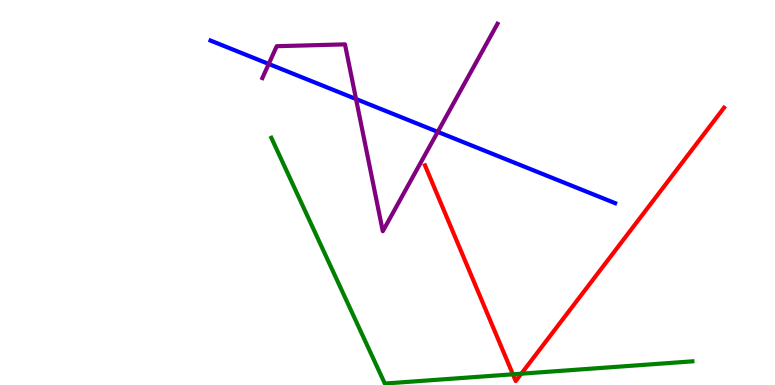[{'lines': ['blue', 'red'], 'intersections': []}, {'lines': ['green', 'red'], 'intersections': [{'x': 6.62, 'y': 0.278}, {'x': 6.73, 'y': 0.294}]}, {'lines': ['purple', 'red'], 'intersections': []}, {'lines': ['blue', 'green'], 'intersections': []}, {'lines': ['blue', 'purple'], 'intersections': [{'x': 3.47, 'y': 8.34}, {'x': 4.59, 'y': 7.43}, {'x': 5.65, 'y': 6.58}]}, {'lines': ['green', 'purple'], 'intersections': []}]